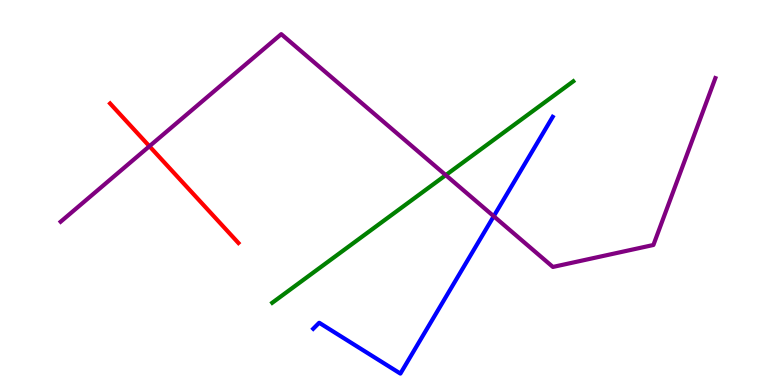[{'lines': ['blue', 'red'], 'intersections': []}, {'lines': ['green', 'red'], 'intersections': []}, {'lines': ['purple', 'red'], 'intersections': [{'x': 1.93, 'y': 6.2}]}, {'lines': ['blue', 'green'], 'intersections': []}, {'lines': ['blue', 'purple'], 'intersections': [{'x': 6.37, 'y': 4.38}]}, {'lines': ['green', 'purple'], 'intersections': [{'x': 5.75, 'y': 5.45}]}]